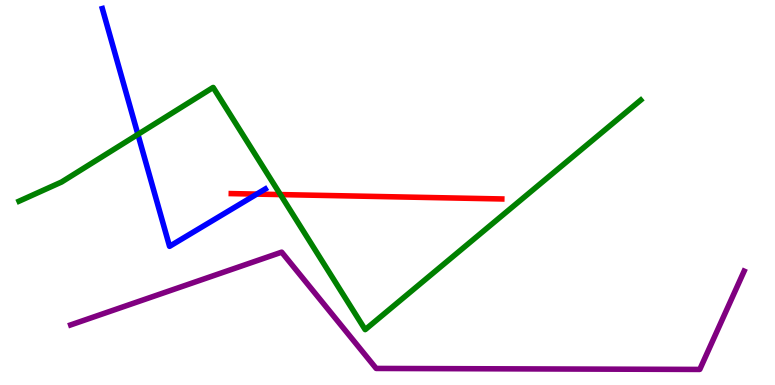[{'lines': ['blue', 'red'], 'intersections': [{'x': 3.31, 'y': 4.96}]}, {'lines': ['green', 'red'], 'intersections': [{'x': 3.62, 'y': 4.95}]}, {'lines': ['purple', 'red'], 'intersections': []}, {'lines': ['blue', 'green'], 'intersections': [{'x': 1.78, 'y': 6.51}]}, {'lines': ['blue', 'purple'], 'intersections': []}, {'lines': ['green', 'purple'], 'intersections': []}]